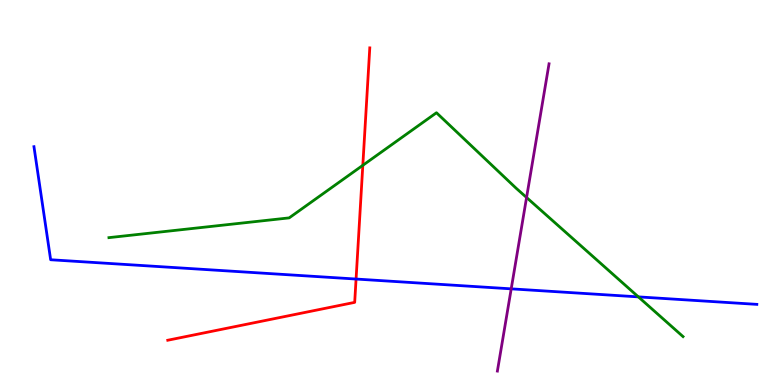[{'lines': ['blue', 'red'], 'intersections': [{'x': 4.59, 'y': 2.75}]}, {'lines': ['green', 'red'], 'intersections': [{'x': 4.68, 'y': 5.71}]}, {'lines': ['purple', 'red'], 'intersections': []}, {'lines': ['blue', 'green'], 'intersections': [{'x': 8.24, 'y': 2.29}]}, {'lines': ['blue', 'purple'], 'intersections': [{'x': 6.6, 'y': 2.5}]}, {'lines': ['green', 'purple'], 'intersections': [{'x': 6.79, 'y': 4.87}]}]